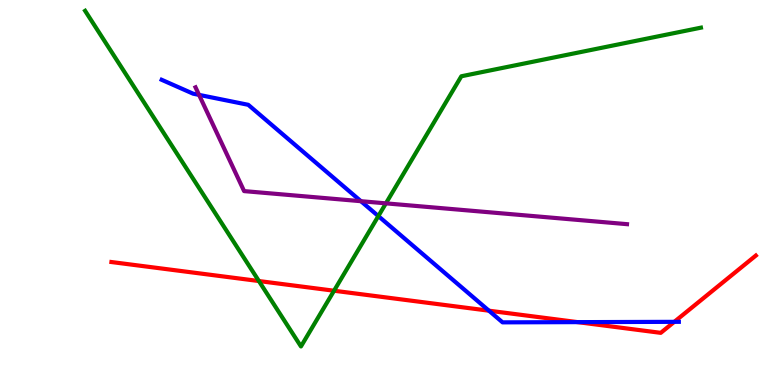[{'lines': ['blue', 'red'], 'intersections': [{'x': 6.31, 'y': 1.93}, {'x': 7.45, 'y': 1.63}, {'x': 8.7, 'y': 1.64}]}, {'lines': ['green', 'red'], 'intersections': [{'x': 3.34, 'y': 2.7}, {'x': 4.31, 'y': 2.45}]}, {'lines': ['purple', 'red'], 'intersections': []}, {'lines': ['blue', 'green'], 'intersections': [{'x': 4.88, 'y': 4.39}]}, {'lines': ['blue', 'purple'], 'intersections': [{'x': 2.57, 'y': 7.54}, {'x': 4.66, 'y': 4.77}]}, {'lines': ['green', 'purple'], 'intersections': [{'x': 4.98, 'y': 4.72}]}]